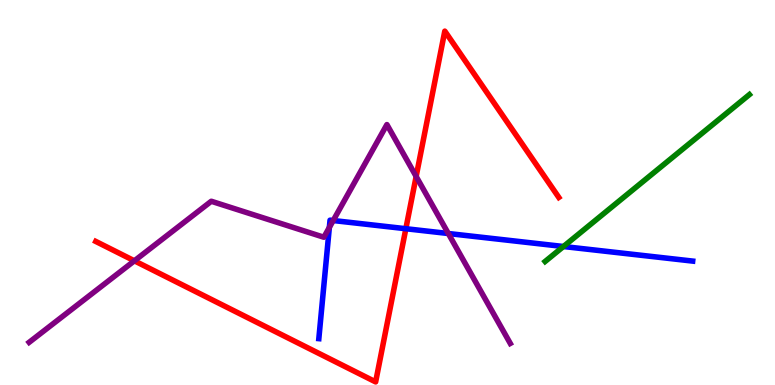[{'lines': ['blue', 'red'], 'intersections': [{'x': 5.24, 'y': 4.06}]}, {'lines': ['green', 'red'], 'intersections': []}, {'lines': ['purple', 'red'], 'intersections': [{'x': 1.73, 'y': 3.23}, {'x': 5.37, 'y': 5.42}]}, {'lines': ['blue', 'green'], 'intersections': [{'x': 7.27, 'y': 3.6}]}, {'lines': ['blue', 'purple'], 'intersections': [{'x': 4.25, 'y': 4.09}, {'x': 4.3, 'y': 4.27}, {'x': 5.78, 'y': 3.93}]}, {'lines': ['green', 'purple'], 'intersections': []}]